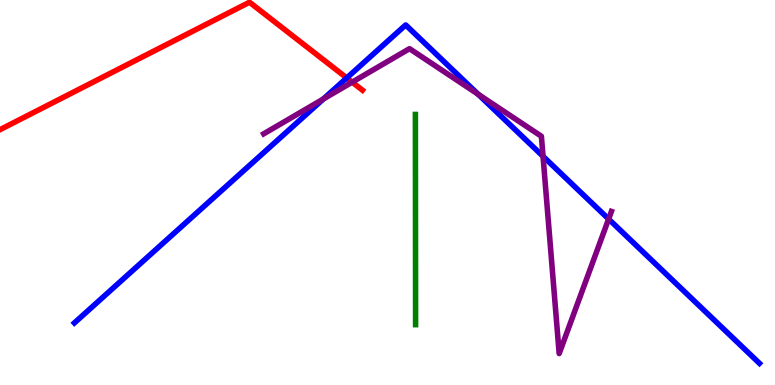[{'lines': ['blue', 'red'], 'intersections': [{'x': 4.47, 'y': 7.98}]}, {'lines': ['green', 'red'], 'intersections': []}, {'lines': ['purple', 'red'], 'intersections': [{'x': 4.54, 'y': 7.87}]}, {'lines': ['blue', 'green'], 'intersections': []}, {'lines': ['blue', 'purple'], 'intersections': [{'x': 4.17, 'y': 7.43}, {'x': 6.17, 'y': 7.55}, {'x': 7.01, 'y': 5.94}, {'x': 7.85, 'y': 4.31}]}, {'lines': ['green', 'purple'], 'intersections': []}]